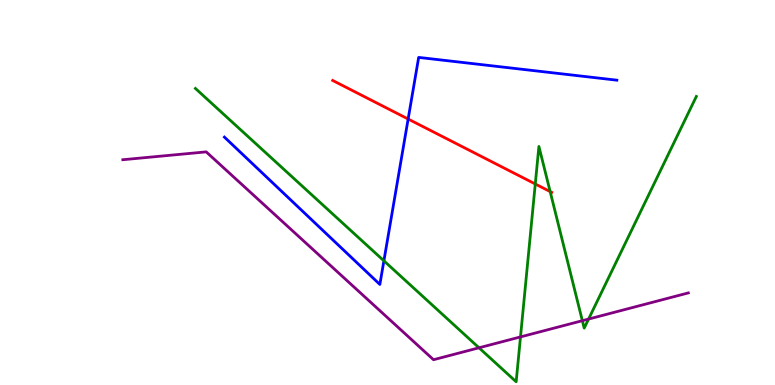[{'lines': ['blue', 'red'], 'intersections': [{'x': 5.27, 'y': 6.91}]}, {'lines': ['green', 'red'], 'intersections': [{'x': 6.91, 'y': 5.22}, {'x': 7.1, 'y': 5.02}]}, {'lines': ['purple', 'red'], 'intersections': []}, {'lines': ['blue', 'green'], 'intersections': [{'x': 4.95, 'y': 3.23}]}, {'lines': ['blue', 'purple'], 'intersections': []}, {'lines': ['green', 'purple'], 'intersections': [{'x': 6.18, 'y': 0.966}, {'x': 6.72, 'y': 1.25}, {'x': 7.51, 'y': 1.67}, {'x': 7.59, 'y': 1.71}]}]